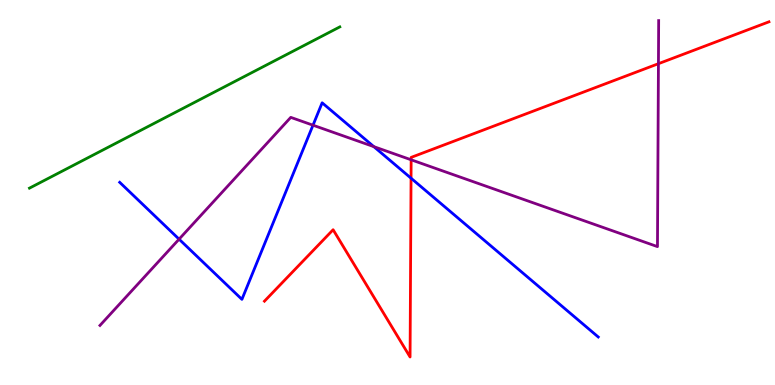[{'lines': ['blue', 'red'], 'intersections': [{'x': 5.3, 'y': 5.37}]}, {'lines': ['green', 'red'], 'intersections': []}, {'lines': ['purple', 'red'], 'intersections': [{'x': 5.31, 'y': 5.85}, {'x': 8.5, 'y': 8.35}]}, {'lines': ['blue', 'green'], 'intersections': []}, {'lines': ['blue', 'purple'], 'intersections': [{'x': 2.31, 'y': 3.79}, {'x': 4.04, 'y': 6.75}, {'x': 4.82, 'y': 6.19}]}, {'lines': ['green', 'purple'], 'intersections': []}]